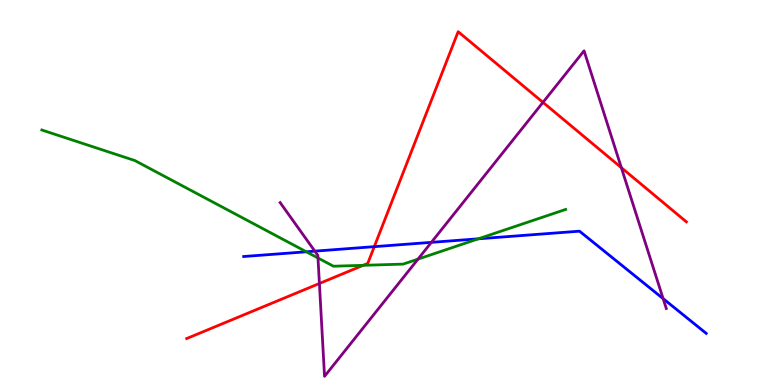[{'lines': ['blue', 'red'], 'intersections': [{'x': 4.83, 'y': 3.59}]}, {'lines': ['green', 'red'], 'intersections': [{'x': 4.69, 'y': 3.11}]}, {'lines': ['purple', 'red'], 'intersections': [{'x': 4.12, 'y': 2.64}, {'x': 7.01, 'y': 7.34}, {'x': 8.02, 'y': 5.64}]}, {'lines': ['blue', 'green'], 'intersections': [{'x': 3.95, 'y': 3.46}, {'x': 6.17, 'y': 3.8}]}, {'lines': ['blue', 'purple'], 'intersections': [{'x': 4.06, 'y': 3.48}, {'x': 5.57, 'y': 3.71}, {'x': 8.56, 'y': 2.24}]}, {'lines': ['green', 'purple'], 'intersections': [{'x': 4.1, 'y': 3.3}, {'x': 5.39, 'y': 3.27}]}]